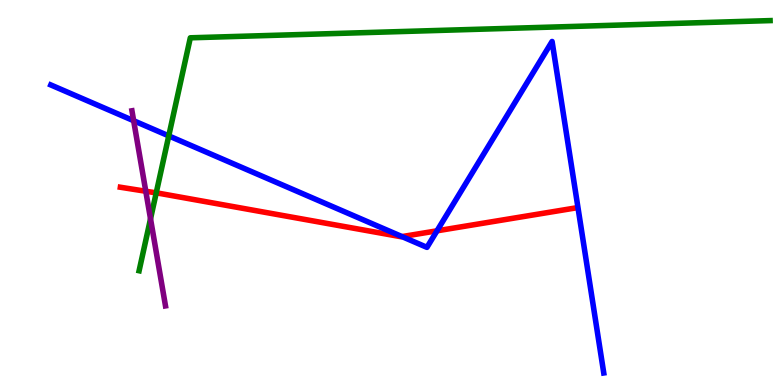[{'lines': ['blue', 'red'], 'intersections': [{'x': 5.19, 'y': 3.85}, {'x': 5.64, 'y': 4.0}]}, {'lines': ['green', 'red'], 'intersections': [{'x': 2.02, 'y': 4.99}]}, {'lines': ['purple', 'red'], 'intersections': [{'x': 1.88, 'y': 5.03}]}, {'lines': ['blue', 'green'], 'intersections': [{'x': 2.18, 'y': 6.47}]}, {'lines': ['blue', 'purple'], 'intersections': [{'x': 1.72, 'y': 6.86}]}, {'lines': ['green', 'purple'], 'intersections': [{'x': 1.94, 'y': 4.32}]}]